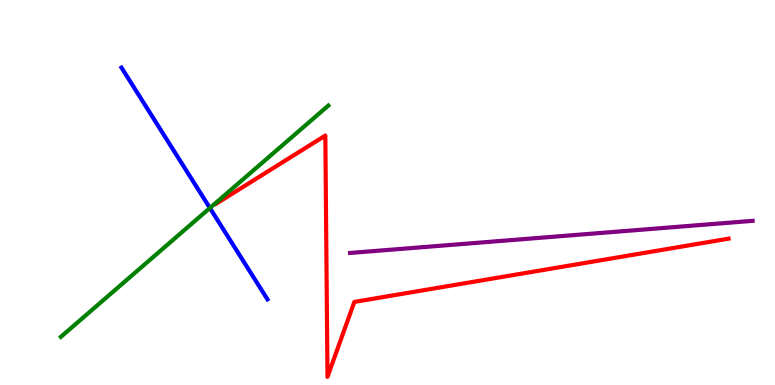[{'lines': ['blue', 'red'], 'intersections': []}, {'lines': ['green', 'red'], 'intersections': []}, {'lines': ['purple', 'red'], 'intersections': []}, {'lines': ['blue', 'green'], 'intersections': [{'x': 2.71, 'y': 4.6}]}, {'lines': ['blue', 'purple'], 'intersections': []}, {'lines': ['green', 'purple'], 'intersections': []}]